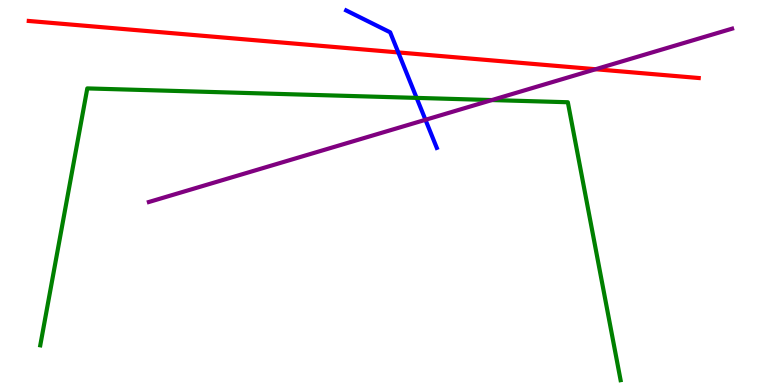[{'lines': ['blue', 'red'], 'intersections': [{'x': 5.14, 'y': 8.64}]}, {'lines': ['green', 'red'], 'intersections': []}, {'lines': ['purple', 'red'], 'intersections': [{'x': 7.69, 'y': 8.2}]}, {'lines': ['blue', 'green'], 'intersections': [{'x': 5.38, 'y': 7.46}]}, {'lines': ['blue', 'purple'], 'intersections': [{'x': 5.49, 'y': 6.89}]}, {'lines': ['green', 'purple'], 'intersections': [{'x': 6.35, 'y': 7.4}]}]